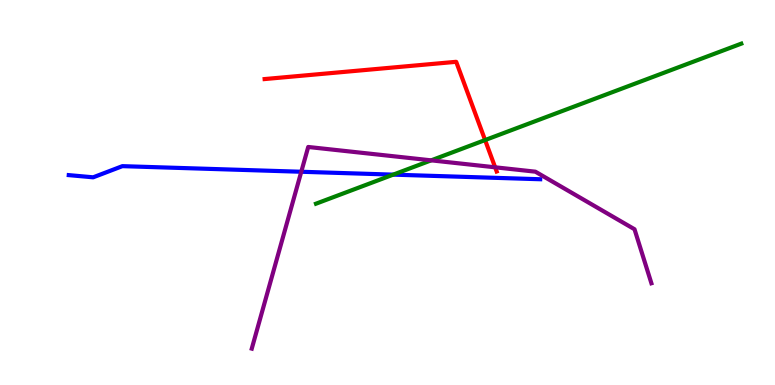[{'lines': ['blue', 'red'], 'intersections': []}, {'lines': ['green', 'red'], 'intersections': [{'x': 6.26, 'y': 6.36}]}, {'lines': ['purple', 'red'], 'intersections': [{'x': 6.39, 'y': 5.65}]}, {'lines': ['blue', 'green'], 'intersections': [{'x': 5.07, 'y': 5.46}]}, {'lines': ['blue', 'purple'], 'intersections': [{'x': 3.89, 'y': 5.54}]}, {'lines': ['green', 'purple'], 'intersections': [{'x': 5.56, 'y': 5.84}]}]